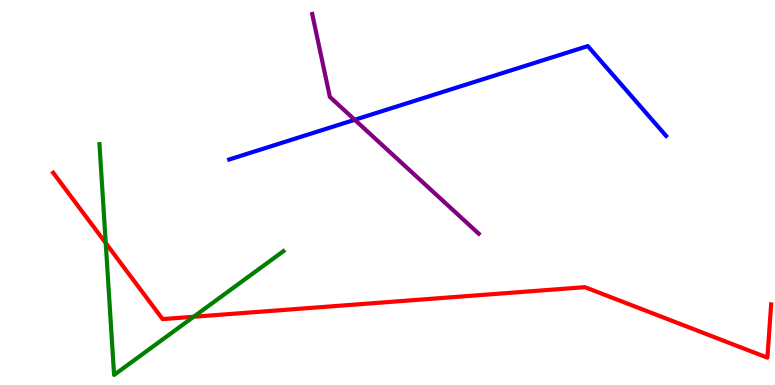[{'lines': ['blue', 'red'], 'intersections': []}, {'lines': ['green', 'red'], 'intersections': [{'x': 1.36, 'y': 3.69}, {'x': 2.5, 'y': 1.77}]}, {'lines': ['purple', 'red'], 'intersections': []}, {'lines': ['blue', 'green'], 'intersections': []}, {'lines': ['blue', 'purple'], 'intersections': [{'x': 4.58, 'y': 6.89}]}, {'lines': ['green', 'purple'], 'intersections': []}]